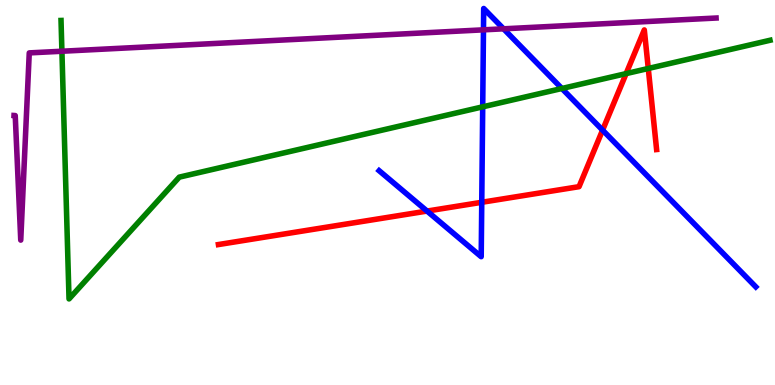[{'lines': ['blue', 'red'], 'intersections': [{'x': 5.51, 'y': 4.52}, {'x': 6.22, 'y': 4.75}, {'x': 7.78, 'y': 6.62}]}, {'lines': ['green', 'red'], 'intersections': [{'x': 8.08, 'y': 8.09}, {'x': 8.36, 'y': 8.22}]}, {'lines': ['purple', 'red'], 'intersections': []}, {'lines': ['blue', 'green'], 'intersections': [{'x': 6.23, 'y': 7.23}, {'x': 7.25, 'y': 7.7}]}, {'lines': ['blue', 'purple'], 'intersections': [{'x': 6.24, 'y': 9.22}, {'x': 6.5, 'y': 9.25}]}, {'lines': ['green', 'purple'], 'intersections': [{'x': 0.799, 'y': 8.67}]}]